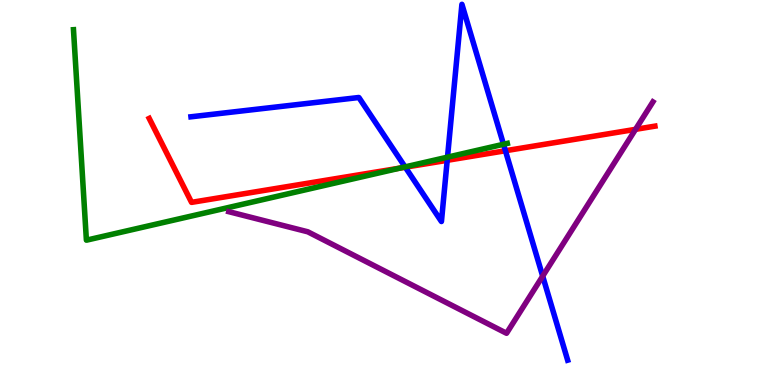[{'lines': ['blue', 'red'], 'intersections': [{'x': 5.23, 'y': 5.66}, {'x': 5.77, 'y': 5.84}, {'x': 6.52, 'y': 6.08}]}, {'lines': ['green', 'red'], 'intersections': [{'x': 5.16, 'y': 5.63}]}, {'lines': ['purple', 'red'], 'intersections': [{'x': 8.2, 'y': 6.64}]}, {'lines': ['blue', 'green'], 'intersections': [{'x': 5.23, 'y': 5.66}, {'x': 5.77, 'y': 5.92}, {'x': 6.5, 'y': 6.25}]}, {'lines': ['blue', 'purple'], 'intersections': [{'x': 7.0, 'y': 2.83}]}, {'lines': ['green', 'purple'], 'intersections': []}]